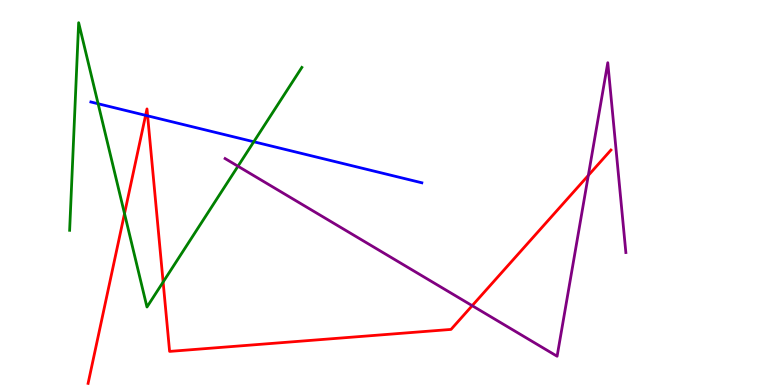[{'lines': ['blue', 'red'], 'intersections': [{'x': 1.88, 'y': 7.0}, {'x': 1.9, 'y': 6.99}]}, {'lines': ['green', 'red'], 'intersections': [{'x': 1.61, 'y': 4.45}, {'x': 2.1, 'y': 2.67}]}, {'lines': ['purple', 'red'], 'intersections': [{'x': 6.09, 'y': 2.06}, {'x': 7.59, 'y': 5.44}]}, {'lines': ['blue', 'green'], 'intersections': [{'x': 1.27, 'y': 7.31}, {'x': 3.27, 'y': 6.32}]}, {'lines': ['blue', 'purple'], 'intersections': []}, {'lines': ['green', 'purple'], 'intersections': [{'x': 3.07, 'y': 5.68}]}]